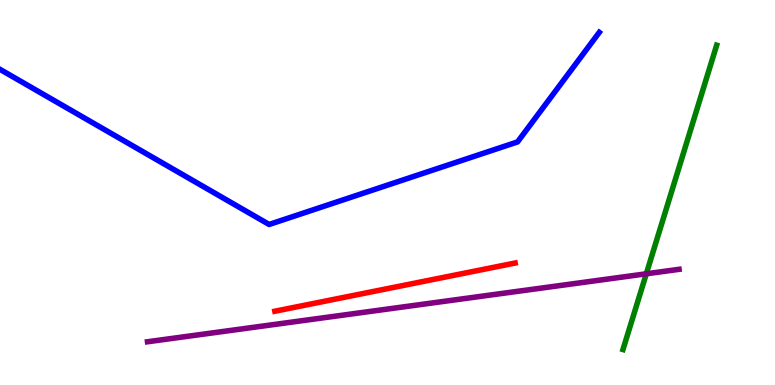[{'lines': ['blue', 'red'], 'intersections': []}, {'lines': ['green', 'red'], 'intersections': []}, {'lines': ['purple', 'red'], 'intersections': []}, {'lines': ['blue', 'green'], 'intersections': []}, {'lines': ['blue', 'purple'], 'intersections': []}, {'lines': ['green', 'purple'], 'intersections': [{'x': 8.34, 'y': 2.89}]}]